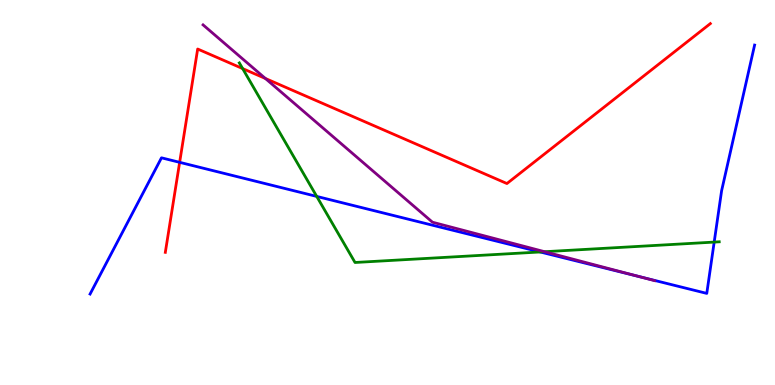[{'lines': ['blue', 'red'], 'intersections': [{'x': 2.32, 'y': 5.78}]}, {'lines': ['green', 'red'], 'intersections': [{'x': 3.13, 'y': 8.22}]}, {'lines': ['purple', 'red'], 'intersections': [{'x': 3.42, 'y': 7.96}]}, {'lines': ['blue', 'green'], 'intersections': [{'x': 4.09, 'y': 4.9}, {'x': 6.97, 'y': 3.46}, {'x': 9.22, 'y': 3.71}]}, {'lines': ['blue', 'purple'], 'intersections': [{'x': 8.26, 'y': 2.81}]}, {'lines': ['green', 'purple'], 'intersections': [{'x': 7.03, 'y': 3.46}]}]